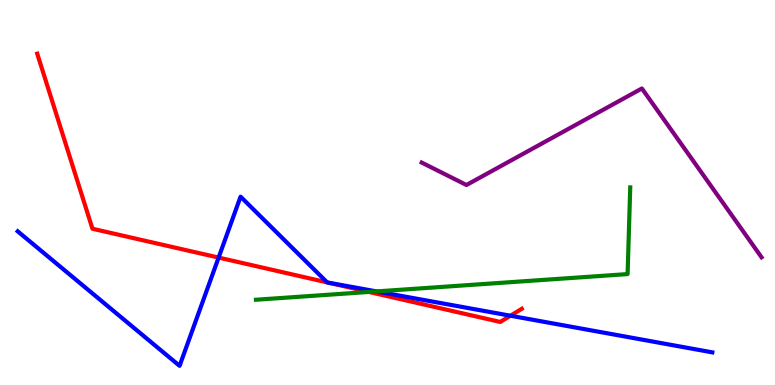[{'lines': ['blue', 'red'], 'intersections': [{'x': 2.82, 'y': 3.31}, {'x': 4.22, 'y': 2.67}, {'x': 4.24, 'y': 2.66}, {'x': 6.59, 'y': 1.8}]}, {'lines': ['green', 'red'], 'intersections': [{'x': 4.76, 'y': 2.42}]}, {'lines': ['purple', 'red'], 'intersections': []}, {'lines': ['blue', 'green'], 'intersections': [{'x': 4.86, 'y': 2.43}]}, {'lines': ['blue', 'purple'], 'intersections': []}, {'lines': ['green', 'purple'], 'intersections': []}]